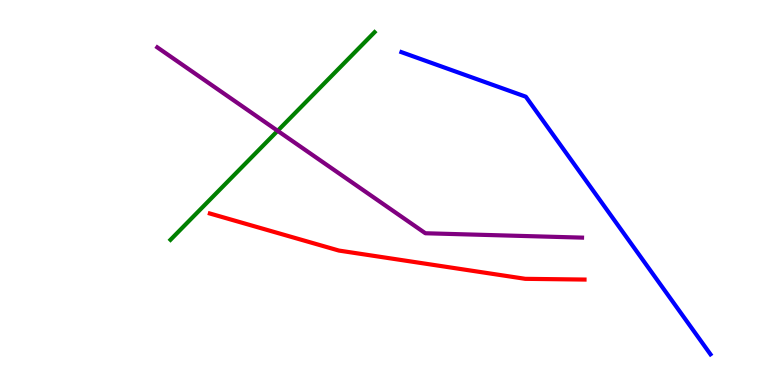[{'lines': ['blue', 'red'], 'intersections': []}, {'lines': ['green', 'red'], 'intersections': []}, {'lines': ['purple', 'red'], 'intersections': []}, {'lines': ['blue', 'green'], 'intersections': []}, {'lines': ['blue', 'purple'], 'intersections': []}, {'lines': ['green', 'purple'], 'intersections': [{'x': 3.58, 'y': 6.6}]}]